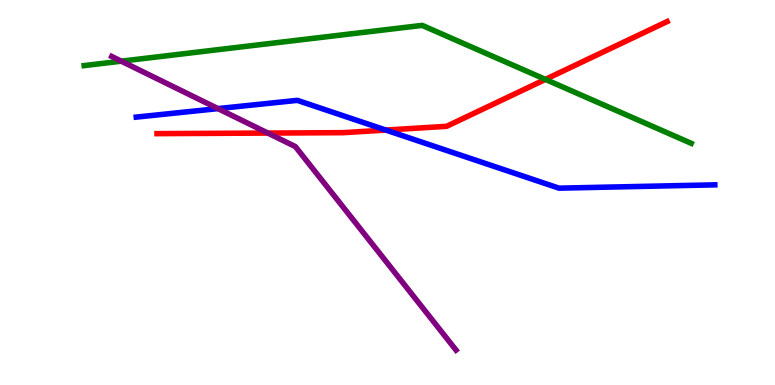[{'lines': ['blue', 'red'], 'intersections': [{'x': 4.98, 'y': 6.62}]}, {'lines': ['green', 'red'], 'intersections': [{'x': 7.04, 'y': 7.94}]}, {'lines': ['purple', 'red'], 'intersections': [{'x': 3.46, 'y': 6.54}]}, {'lines': ['blue', 'green'], 'intersections': []}, {'lines': ['blue', 'purple'], 'intersections': [{'x': 2.81, 'y': 7.18}]}, {'lines': ['green', 'purple'], 'intersections': [{'x': 1.57, 'y': 8.41}]}]